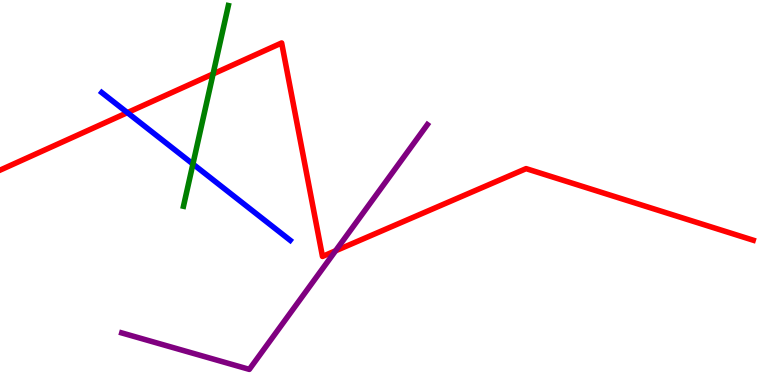[{'lines': ['blue', 'red'], 'intersections': [{'x': 1.64, 'y': 7.07}]}, {'lines': ['green', 'red'], 'intersections': [{'x': 2.75, 'y': 8.08}]}, {'lines': ['purple', 'red'], 'intersections': [{'x': 4.33, 'y': 3.49}]}, {'lines': ['blue', 'green'], 'intersections': [{'x': 2.49, 'y': 5.74}]}, {'lines': ['blue', 'purple'], 'intersections': []}, {'lines': ['green', 'purple'], 'intersections': []}]